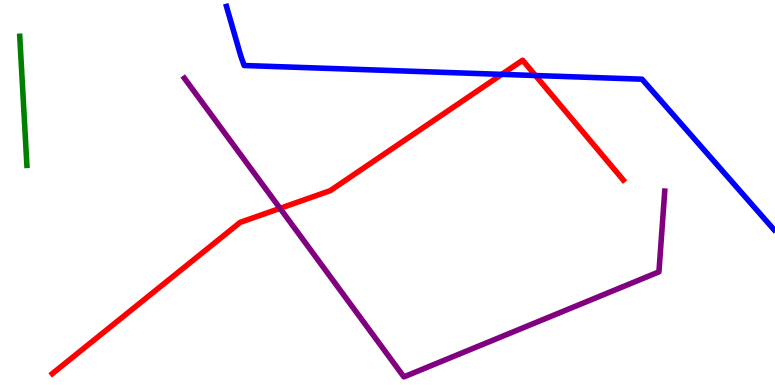[{'lines': ['blue', 'red'], 'intersections': [{'x': 6.47, 'y': 8.07}, {'x': 6.91, 'y': 8.04}]}, {'lines': ['green', 'red'], 'intersections': []}, {'lines': ['purple', 'red'], 'intersections': [{'x': 3.61, 'y': 4.59}]}, {'lines': ['blue', 'green'], 'intersections': []}, {'lines': ['blue', 'purple'], 'intersections': []}, {'lines': ['green', 'purple'], 'intersections': []}]